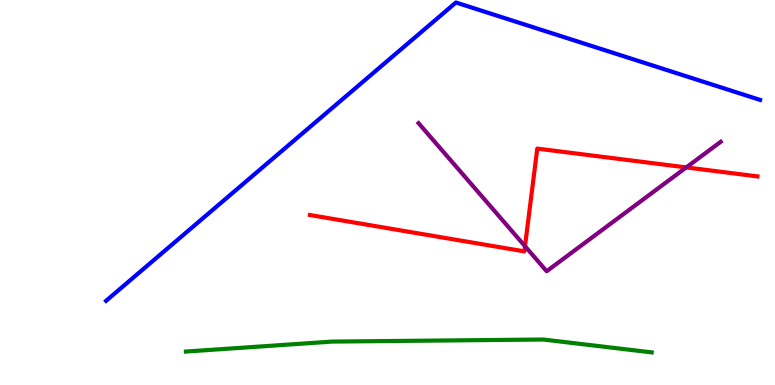[{'lines': ['blue', 'red'], 'intersections': []}, {'lines': ['green', 'red'], 'intersections': []}, {'lines': ['purple', 'red'], 'intersections': [{'x': 6.77, 'y': 3.61}, {'x': 8.86, 'y': 5.65}]}, {'lines': ['blue', 'green'], 'intersections': []}, {'lines': ['blue', 'purple'], 'intersections': []}, {'lines': ['green', 'purple'], 'intersections': []}]